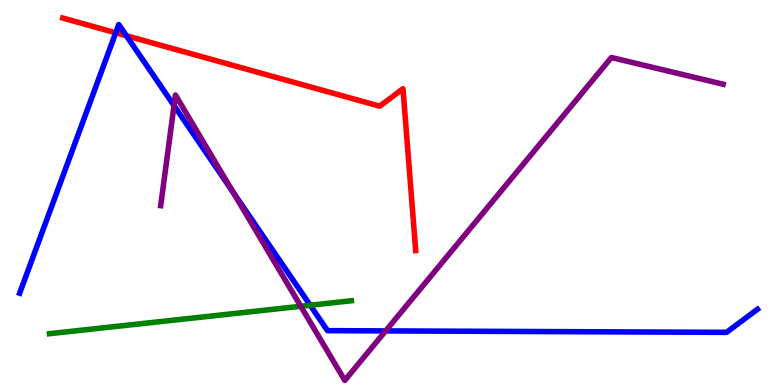[{'lines': ['blue', 'red'], 'intersections': [{'x': 1.49, 'y': 9.15}, {'x': 1.63, 'y': 9.07}]}, {'lines': ['green', 'red'], 'intersections': []}, {'lines': ['purple', 'red'], 'intersections': []}, {'lines': ['blue', 'green'], 'intersections': [{'x': 4.0, 'y': 2.07}]}, {'lines': ['blue', 'purple'], 'intersections': [{'x': 2.25, 'y': 7.26}, {'x': 3.01, 'y': 5.01}, {'x': 4.98, 'y': 1.41}]}, {'lines': ['green', 'purple'], 'intersections': [{'x': 3.88, 'y': 2.04}]}]